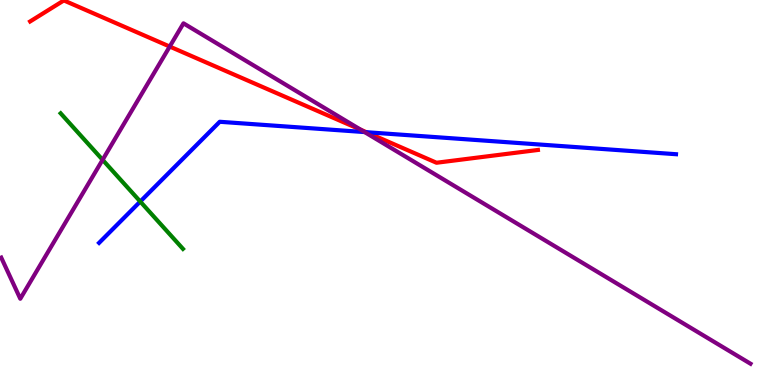[{'lines': ['blue', 'red'], 'intersections': [{'x': 4.73, 'y': 6.57}]}, {'lines': ['green', 'red'], 'intersections': []}, {'lines': ['purple', 'red'], 'intersections': [{'x': 2.19, 'y': 8.79}, {'x': 4.65, 'y': 6.63}]}, {'lines': ['blue', 'green'], 'intersections': [{'x': 1.81, 'y': 4.76}]}, {'lines': ['blue', 'purple'], 'intersections': [{'x': 4.7, 'y': 6.57}]}, {'lines': ['green', 'purple'], 'intersections': [{'x': 1.32, 'y': 5.85}]}]